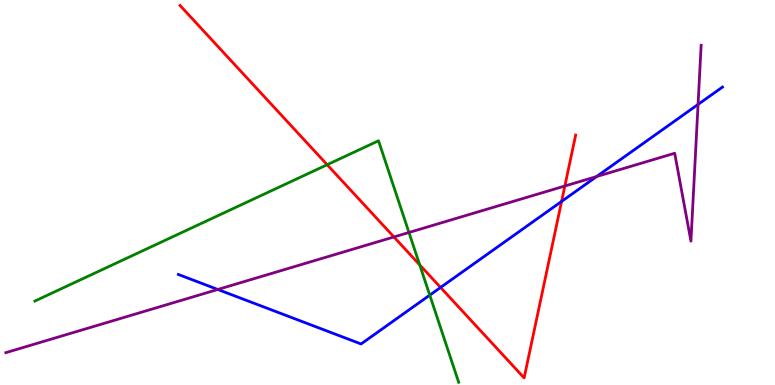[{'lines': ['blue', 'red'], 'intersections': [{'x': 5.68, 'y': 2.53}, {'x': 7.25, 'y': 4.77}]}, {'lines': ['green', 'red'], 'intersections': [{'x': 4.22, 'y': 5.72}, {'x': 5.42, 'y': 3.12}]}, {'lines': ['purple', 'red'], 'intersections': [{'x': 5.08, 'y': 3.85}, {'x': 7.29, 'y': 5.17}]}, {'lines': ['blue', 'green'], 'intersections': [{'x': 5.55, 'y': 2.33}]}, {'lines': ['blue', 'purple'], 'intersections': [{'x': 2.81, 'y': 2.48}, {'x': 7.7, 'y': 5.41}, {'x': 9.01, 'y': 7.29}]}, {'lines': ['green', 'purple'], 'intersections': [{'x': 5.28, 'y': 3.96}]}]